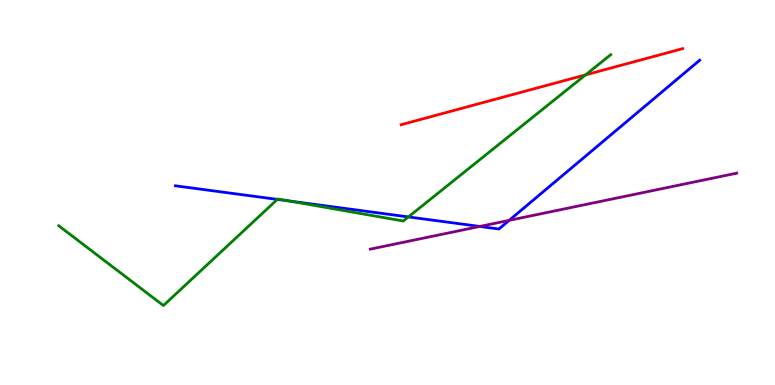[{'lines': ['blue', 'red'], 'intersections': []}, {'lines': ['green', 'red'], 'intersections': [{'x': 7.56, 'y': 8.05}]}, {'lines': ['purple', 'red'], 'intersections': []}, {'lines': ['blue', 'green'], 'intersections': [{'x': 3.58, 'y': 4.82}, {'x': 3.73, 'y': 4.78}, {'x': 5.27, 'y': 4.37}]}, {'lines': ['blue', 'purple'], 'intersections': [{'x': 6.19, 'y': 4.12}, {'x': 6.57, 'y': 4.28}]}, {'lines': ['green', 'purple'], 'intersections': []}]